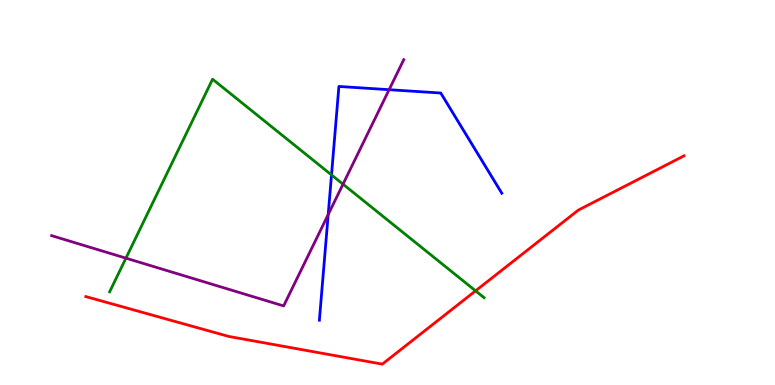[{'lines': ['blue', 'red'], 'intersections': []}, {'lines': ['green', 'red'], 'intersections': [{'x': 6.14, 'y': 2.45}]}, {'lines': ['purple', 'red'], 'intersections': []}, {'lines': ['blue', 'green'], 'intersections': [{'x': 4.28, 'y': 5.46}]}, {'lines': ['blue', 'purple'], 'intersections': [{'x': 4.23, 'y': 4.43}, {'x': 5.02, 'y': 7.67}]}, {'lines': ['green', 'purple'], 'intersections': [{'x': 1.63, 'y': 3.29}, {'x': 4.43, 'y': 5.22}]}]